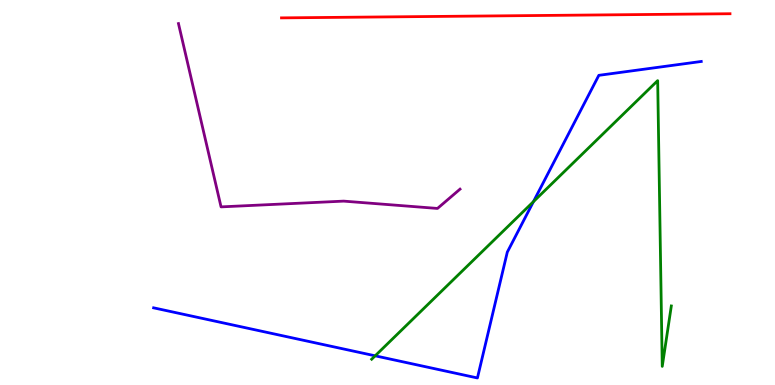[{'lines': ['blue', 'red'], 'intersections': []}, {'lines': ['green', 'red'], 'intersections': []}, {'lines': ['purple', 'red'], 'intersections': []}, {'lines': ['blue', 'green'], 'intersections': [{'x': 4.84, 'y': 0.758}, {'x': 6.88, 'y': 4.76}]}, {'lines': ['blue', 'purple'], 'intersections': []}, {'lines': ['green', 'purple'], 'intersections': []}]